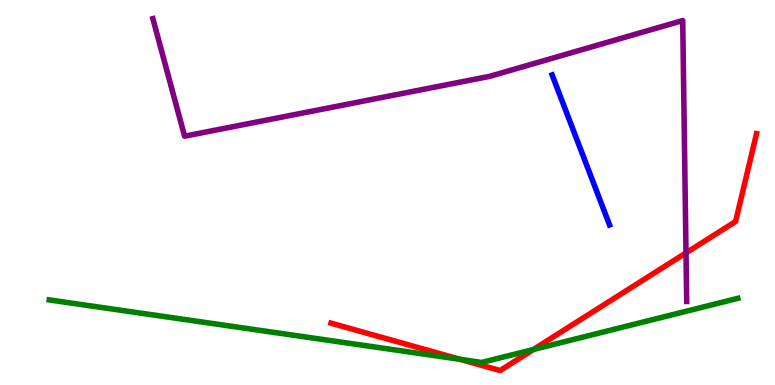[{'lines': ['blue', 'red'], 'intersections': []}, {'lines': ['green', 'red'], 'intersections': [{'x': 5.94, 'y': 0.667}, {'x': 6.88, 'y': 0.922}]}, {'lines': ['purple', 'red'], 'intersections': [{'x': 8.85, 'y': 3.43}]}, {'lines': ['blue', 'green'], 'intersections': []}, {'lines': ['blue', 'purple'], 'intersections': []}, {'lines': ['green', 'purple'], 'intersections': []}]